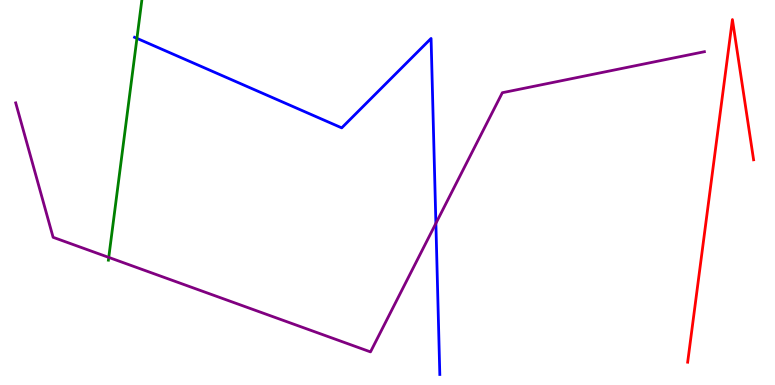[{'lines': ['blue', 'red'], 'intersections': []}, {'lines': ['green', 'red'], 'intersections': []}, {'lines': ['purple', 'red'], 'intersections': []}, {'lines': ['blue', 'green'], 'intersections': [{'x': 1.77, 'y': 9.0}]}, {'lines': ['blue', 'purple'], 'intersections': [{'x': 5.62, 'y': 4.2}]}, {'lines': ['green', 'purple'], 'intersections': [{'x': 1.4, 'y': 3.31}]}]